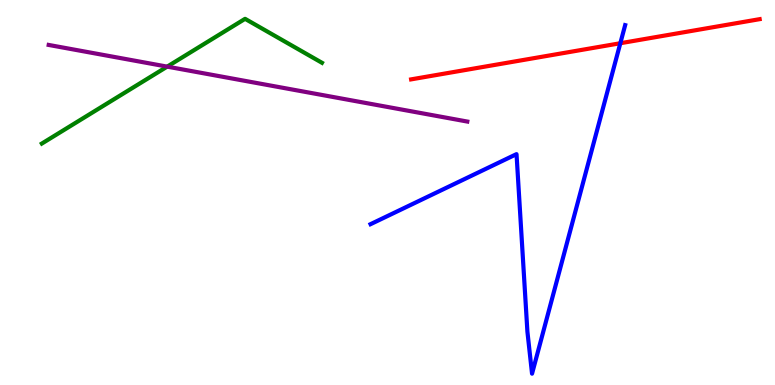[{'lines': ['blue', 'red'], 'intersections': [{'x': 8.0, 'y': 8.88}]}, {'lines': ['green', 'red'], 'intersections': []}, {'lines': ['purple', 'red'], 'intersections': []}, {'lines': ['blue', 'green'], 'intersections': []}, {'lines': ['blue', 'purple'], 'intersections': []}, {'lines': ['green', 'purple'], 'intersections': [{'x': 2.16, 'y': 8.27}]}]